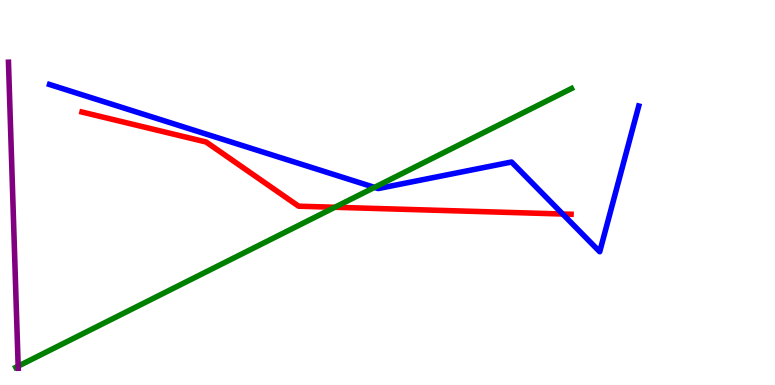[{'lines': ['blue', 'red'], 'intersections': [{'x': 7.26, 'y': 4.44}]}, {'lines': ['green', 'red'], 'intersections': [{'x': 4.32, 'y': 4.62}]}, {'lines': ['purple', 'red'], 'intersections': []}, {'lines': ['blue', 'green'], 'intersections': [{'x': 4.83, 'y': 5.13}]}, {'lines': ['blue', 'purple'], 'intersections': []}, {'lines': ['green', 'purple'], 'intersections': [{'x': 0.234, 'y': 0.489}]}]